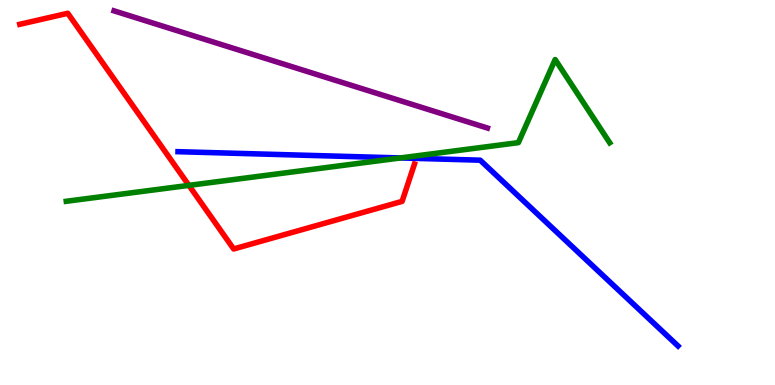[{'lines': ['blue', 'red'], 'intersections': []}, {'lines': ['green', 'red'], 'intersections': [{'x': 2.44, 'y': 5.18}]}, {'lines': ['purple', 'red'], 'intersections': []}, {'lines': ['blue', 'green'], 'intersections': [{'x': 5.17, 'y': 5.9}]}, {'lines': ['blue', 'purple'], 'intersections': []}, {'lines': ['green', 'purple'], 'intersections': []}]